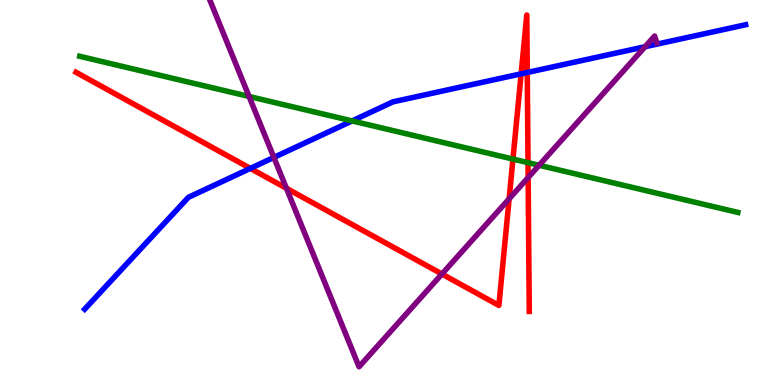[{'lines': ['blue', 'red'], 'intersections': [{'x': 3.23, 'y': 5.63}, {'x': 6.72, 'y': 8.08}, {'x': 6.8, 'y': 8.12}]}, {'lines': ['green', 'red'], 'intersections': [{'x': 6.62, 'y': 5.87}, {'x': 6.81, 'y': 5.78}]}, {'lines': ['purple', 'red'], 'intersections': [{'x': 3.7, 'y': 5.11}, {'x': 5.7, 'y': 2.88}, {'x': 6.57, 'y': 4.84}, {'x': 6.81, 'y': 5.39}]}, {'lines': ['blue', 'green'], 'intersections': [{'x': 4.54, 'y': 6.86}]}, {'lines': ['blue', 'purple'], 'intersections': [{'x': 3.53, 'y': 5.91}, {'x': 8.32, 'y': 8.79}]}, {'lines': ['green', 'purple'], 'intersections': [{'x': 3.21, 'y': 7.49}, {'x': 6.96, 'y': 5.71}]}]